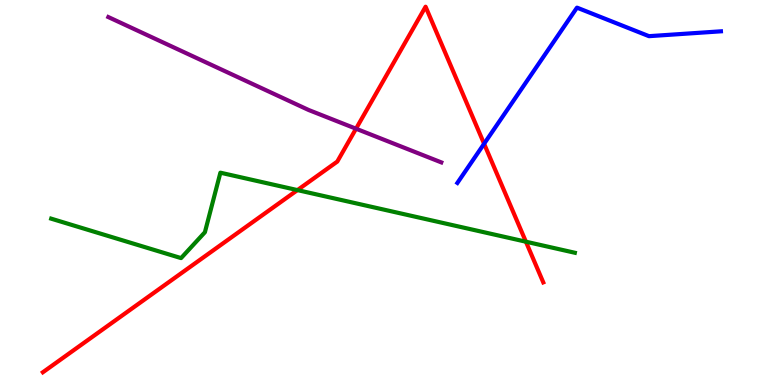[{'lines': ['blue', 'red'], 'intersections': [{'x': 6.25, 'y': 6.27}]}, {'lines': ['green', 'red'], 'intersections': [{'x': 3.84, 'y': 5.06}, {'x': 6.79, 'y': 3.72}]}, {'lines': ['purple', 'red'], 'intersections': [{'x': 4.59, 'y': 6.66}]}, {'lines': ['blue', 'green'], 'intersections': []}, {'lines': ['blue', 'purple'], 'intersections': []}, {'lines': ['green', 'purple'], 'intersections': []}]